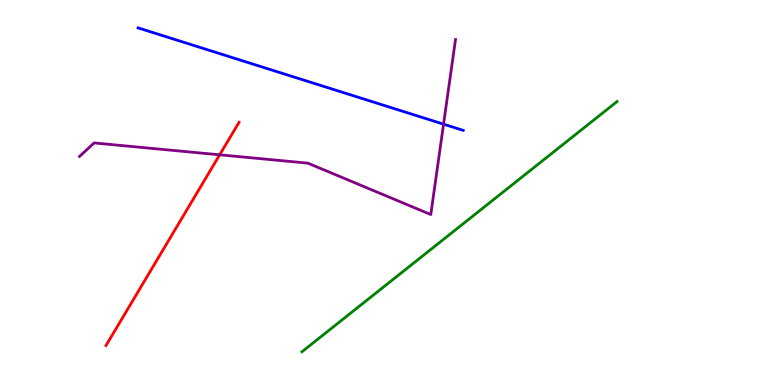[{'lines': ['blue', 'red'], 'intersections': []}, {'lines': ['green', 'red'], 'intersections': []}, {'lines': ['purple', 'red'], 'intersections': [{'x': 2.83, 'y': 5.98}]}, {'lines': ['blue', 'green'], 'intersections': []}, {'lines': ['blue', 'purple'], 'intersections': [{'x': 5.72, 'y': 6.77}]}, {'lines': ['green', 'purple'], 'intersections': []}]